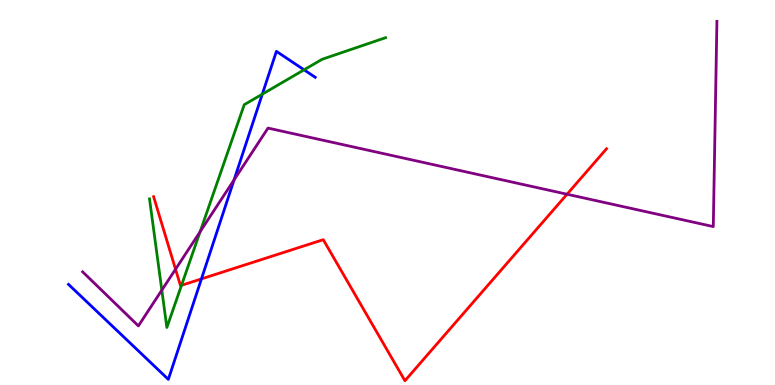[{'lines': ['blue', 'red'], 'intersections': [{'x': 2.6, 'y': 2.76}]}, {'lines': ['green', 'red'], 'intersections': [{'x': 2.34, 'y': 2.59}]}, {'lines': ['purple', 'red'], 'intersections': [{'x': 2.26, 'y': 3.01}, {'x': 7.32, 'y': 4.96}]}, {'lines': ['blue', 'green'], 'intersections': [{'x': 3.38, 'y': 7.55}, {'x': 3.92, 'y': 8.19}]}, {'lines': ['blue', 'purple'], 'intersections': [{'x': 3.02, 'y': 5.33}]}, {'lines': ['green', 'purple'], 'intersections': [{'x': 2.09, 'y': 2.46}, {'x': 2.58, 'y': 3.98}]}]